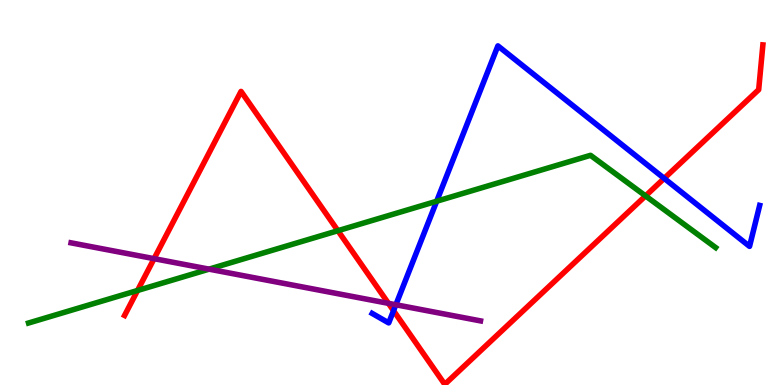[{'lines': ['blue', 'red'], 'intersections': [{'x': 5.08, 'y': 1.93}, {'x': 8.57, 'y': 5.37}]}, {'lines': ['green', 'red'], 'intersections': [{'x': 1.77, 'y': 2.46}, {'x': 4.36, 'y': 4.01}, {'x': 8.33, 'y': 4.91}]}, {'lines': ['purple', 'red'], 'intersections': [{'x': 1.99, 'y': 3.28}, {'x': 5.01, 'y': 2.12}]}, {'lines': ['blue', 'green'], 'intersections': [{'x': 5.63, 'y': 4.77}]}, {'lines': ['blue', 'purple'], 'intersections': [{'x': 5.11, 'y': 2.08}]}, {'lines': ['green', 'purple'], 'intersections': [{'x': 2.7, 'y': 3.01}]}]